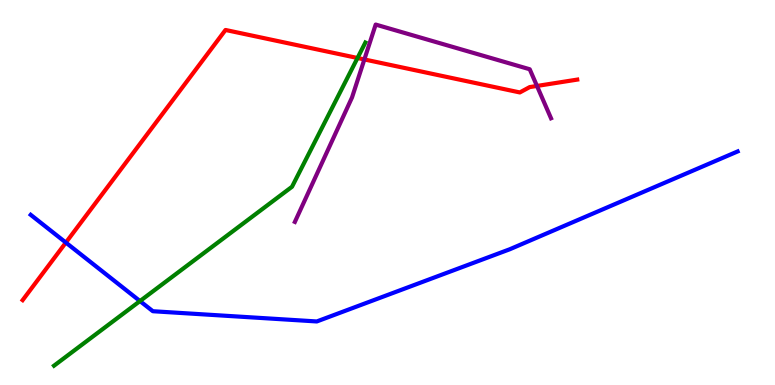[{'lines': ['blue', 'red'], 'intersections': [{'x': 0.85, 'y': 3.7}]}, {'lines': ['green', 'red'], 'intersections': [{'x': 4.61, 'y': 8.49}]}, {'lines': ['purple', 'red'], 'intersections': [{'x': 4.7, 'y': 8.46}, {'x': 6.93, 'y': 7.77}]}, {'lines': ['blue', 'green'], 'intersections': [{'x': 1.81, 'y': 2.18}]}, {'lines': ['blue', 'purple'], 'intersections': []}, {'lines': ['green', 'purple'], 'intersections': []}]